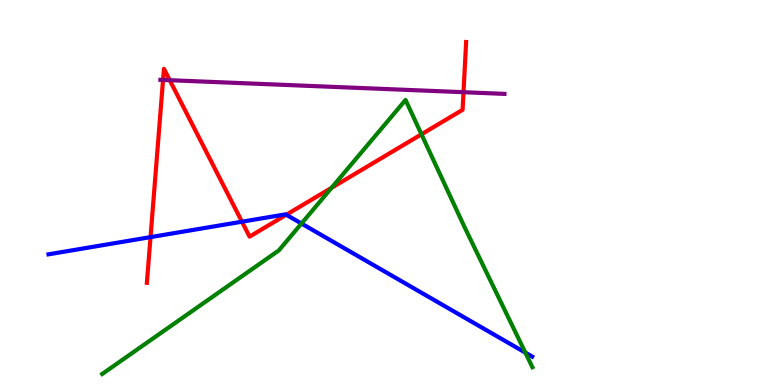[{'lines': ['blue', 'red'], 'intersections': [{'x': 1.94, 'y': 3.84}, {'x': 3.12, 'y': 4.24}, {'x': 3.69, 'y': 4.42}]}, {'lines': ['green', 'red'], 'intersections': [{'x': 4.28, 'y': 5.12}, {'x': 5.44, 'y': 6.51}]}, {'lines': ['purple', 'red'], 'intersections': [{'x': 2.1, 'y': 7.92}, {'x': 2.19, 'y': 7.92}, {'x': 5.98, 'y': 7.61}]}, {'lines': ['blue', 'green'], 'intersections': [{'x': 3.89, 'y': 4.19}, {'x': 6.78, 'y': 0.841}]}, {'lines': ['blue', 'purple'], 'intersections': []}, {'lines': ['green', 'purple'], 'intersections': []}]